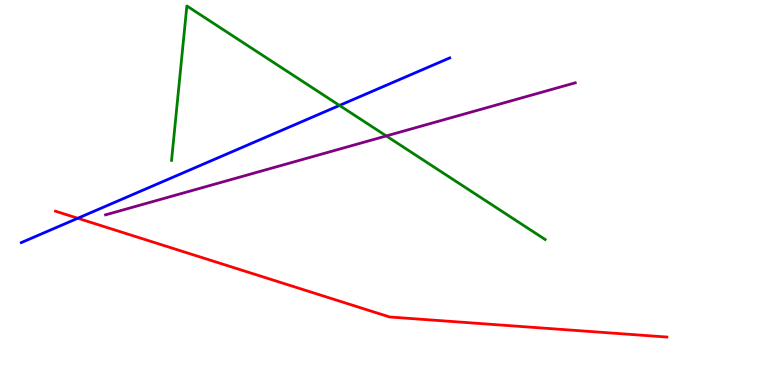[{'lines': ['blue', 'red'], 'intersections': [{'x': 1.0, 'y': 4.33}]}, {'lines': ['green', 'red'], 'intersections': []}, {'lines': ['purple', 'red'], 'intersections': []}, {'lines': ['blue', 'green'], 'intersections': [{'x': 4.38, 'y': 7.26}]}, {'lines': ['blue', 'purple'], 'intersections': []}, {'lines': ['green', 'purple'], 'intersections': [{'x': 4.98, 'y': 6.47}]}]